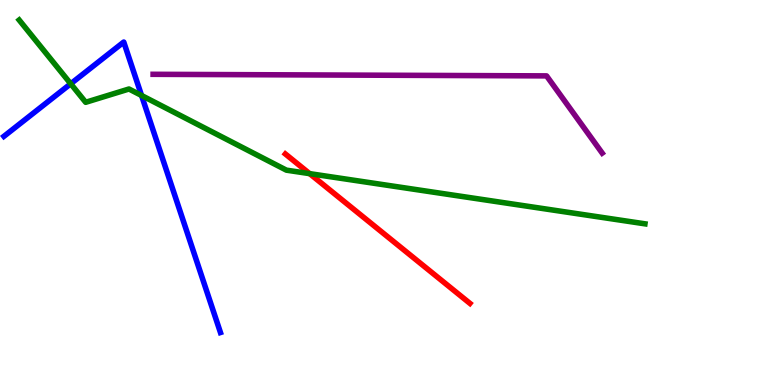[{'lines': ['blue', 'red'], 'intersections': []}, {'lines': ['green', 'red'], 'intersections': [{'x': 4.0, 'y': 5.49}]}, {'lines': ['purple', 'red'], 'intersections': []}, {'lines': ['blue', 'green'], 'intersections': [{'x': 0.912, 'y': 7.82}, {'x': 1.83, 'y': 7.52}]}, {'lines': ['blue', 'purple'], 'intersections': []}, {'lines': ['green', 'purple'], 'intersections': []}]